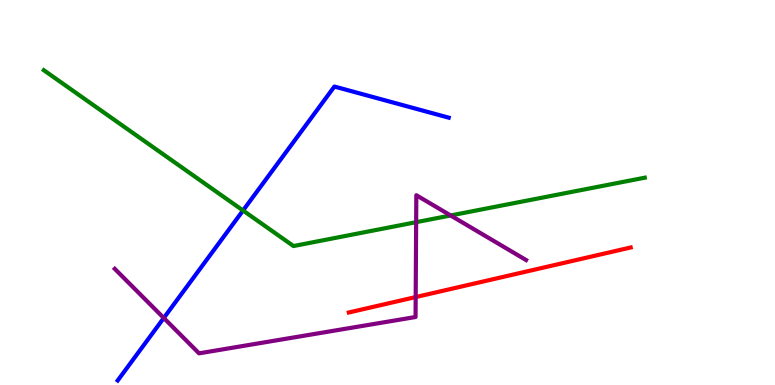[{'lines': ['blue', 'red'], 'intersections': []}, {'lines': ['green', 'red'], 'intersections': []}, {'lines': ['purple', 'red'], 'intersections': [{'x': 5.36, 'y': 2.28}]}, {'lines': ['blue', 'green'], 'intersections': [{'x': 3.14, 'y': 4.53}]}, {'lines': ['blue', 'purple'], 'intersections': [{'x': 2.11, 'y': 1.74}]}, {'lines': ['green', 'purple'], 'intersections': [{'x': 5.37, 'y': 4.23}, {'x': 5.81, 'y': 4.4}]}]